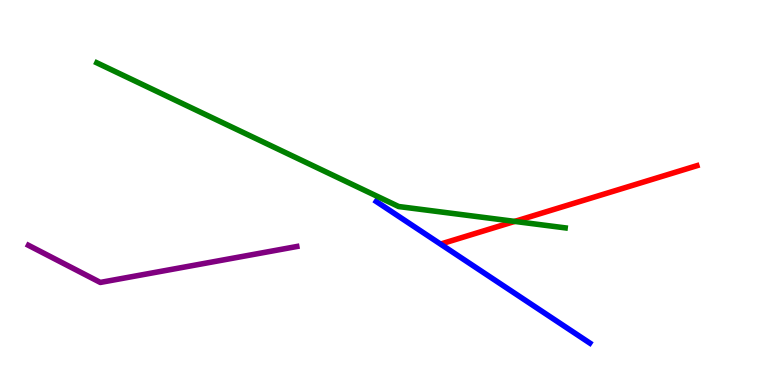[{'lines': ['blue', 'red'], 'intersections': []}, {'lines': ['green', 'red'], 'intersections': [{'x': 6.64, 'y': 4.25}]}, {'lines': ['purple', 'red'], 'intersections': []}, {'lines': ['blue', 'green'], 'intersections': []}, {'lines': ['blue', 'purple'], 'intersections': []}, {'lines': ['green', 'purple'], 'intersections': []}]